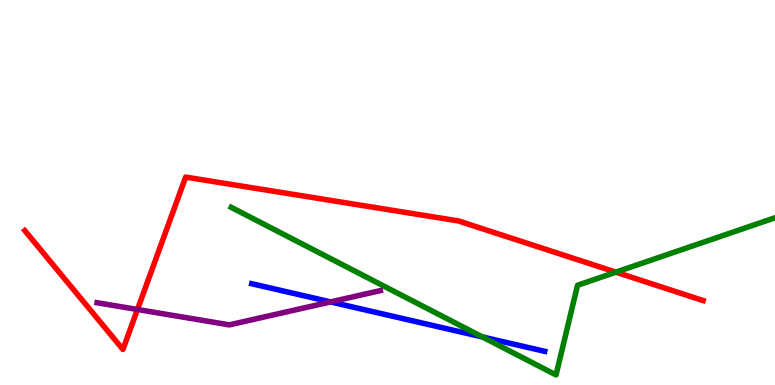[{'lines': ['blue', 'red'], 'intersections': []}, {'lines': ['green', 'red'], 'intersections': [{'x': 7.95, 'y': 2.93}]}, {'lines': ['purple', 'red'], 'intersections': [{'x': 1.77, 'y': 1.96}]}, {'lines': ['blue', 'green'], 'intersections': [{'x': 6.22, 'y': 1.25}]}, {'lines': ['blue', 'purple'], 'intersections': [{'x': 4.27, 'y': 2.16}]}, {'lines': ['green', 'purple'], 'intersections': []}]